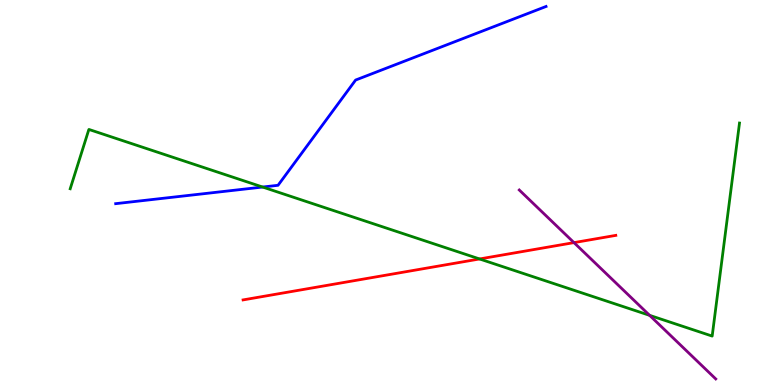[{'lines': ['blue', 'red'], 'intersections': []}, {'lines': ['green', 'red'], 'intersections': [{'x': 6.19, 'y': 3.27}]}, {'lines': ['purple', 'red'], 'intersections': [{'x': 7.41, 'y': 3.7}]}, {'lines': ['blue', 'green'], 'intersections': [{'x': 3.39, 'y': 5.14}]}, {'lines': ['blue', 'purple'], 'intersections': []}, {'lines': ['green', 'purple'], 'intersections': [{'x': 8.38, 'y': 1.81}]}]